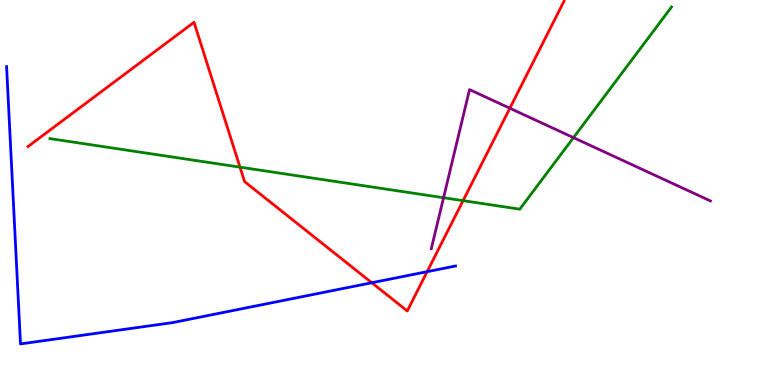[{'lines': ['blue', 'red'], 'intersections': [{'x': 4.8, 'y': 2.66}, {'x': 5.51, 'y': 2.94}]}, {'lines': ['green', 'red'], 'intersections': [{'x': 3.1, 'y': 5.66}, {'x': 5.98, 'y': 4.79}]}, {'lines': ['purple', 'red'], 'intersections': [{'x': 6.58, 'y': 7.19}]}, {'lines': ['blue', 'green'], 'intersections': []}, {'lines': ['blue', 'purple'], 'intersections': []}, {'lines': ['green', 'purple'], 'intersections': [{'x': 5.72, 'y': 4.86}, {'x': 7.4, 'y': 6.43}]}]